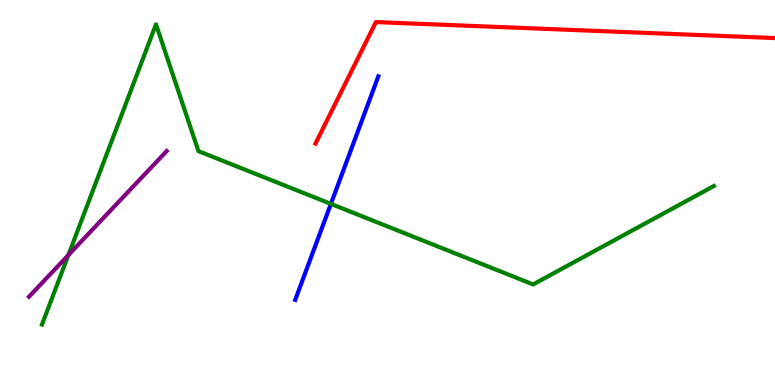[{'lines': ['blue', 'red'], 'intersections': []}, {'lines': ['green', 'red'], 'intersections': []}, {'lines': ['purple', 'red'], 'intersections': []}, {'lines': ['blue', 'green'], 'intersections': [{'x': 4.27, 'y': 4.7}]}, {'lines': ['blue', 'purple'], 'intersections': []}, {'lines': ['green', 'purple'], 'intersections': [{'x': 0.882, 'y': 3.37}]}]